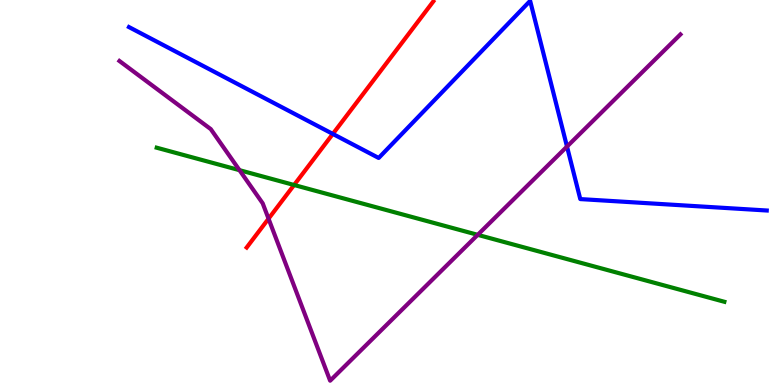[{'lines': ['blue', 'red'], 'intersections': [{'x': 4.29, 'y': 6.52}]}, {'lines': ['green', 'red'], 'intersections': [{'x': 3.79, 'y': 5.19}]}, {'lines': ['purple', 'red'], 'intersections': [{'x': 3.46, 'y': 4.32}]}, {'lines': ['blue', 'green'], 'intersections': []}, {'lines': ['blue', 'purple'], 'intersections': [{'x': 7.32, 'y': 6.19}]}, {'lines': ['green', 'purple'], 'intersections': [{'x': 3.09, 'y': 5.58}, {'x': 6.16, 'y': 3.9}]}]